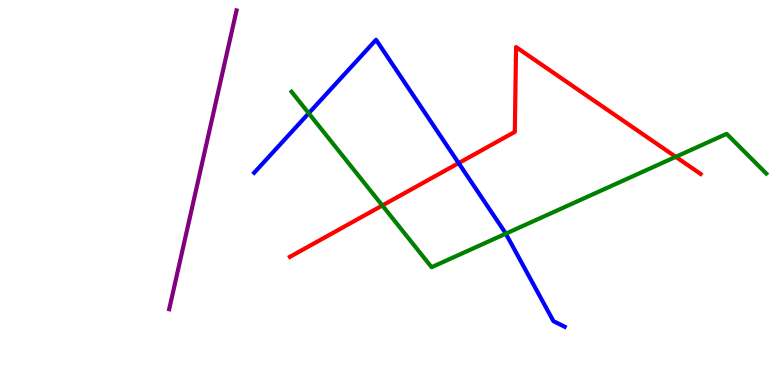[{'lines': ['blue', 'red'], 'intersections': [{'x': 5.92, 'y': 5.76}]}, {'lines': ['green', 'red'], 'intersections': [{'x': 4.93, 'y': 4.66}, {'x': 8.72, 'y': 5.93}]}, {'lines': ['purple', 'red'], 'intersections': []}, {'lines': ['blue', 'green'], 'intersections': [{'x': 3.98, 'y': 7.06}, {'x': 6.53, 'y': 3.93}]}, {'lines': ['blue', 'purple'], 'intersections': []}, {'lines': ['green', 'purple'], 'intersections': []}]